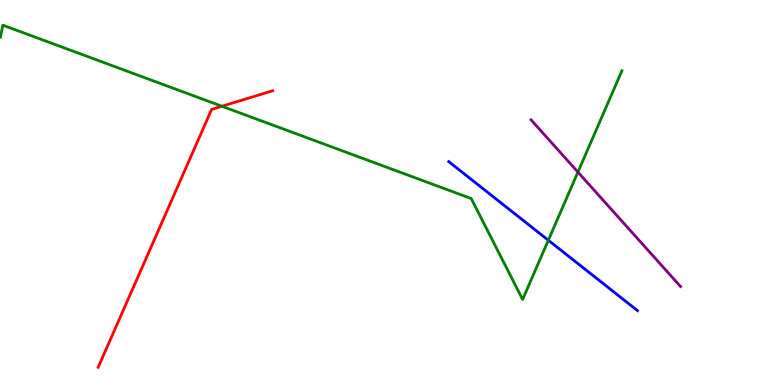[{'lines': ['blue', 'red'], 'intersections': []}, {'lines': ['green', 'red'], 'intersections': [{'x': 2.86, 'y': 7.24}]}, {'lines': ['purple', 'red'], 'intersections': []}, {'lines': ['blue', 'green'], 'intersections': [{'x': 7.08, 'y': 3.76}]}, {'lines': ['blue', 'purple'], 'intersections': []}, {'lines': ['green', 'purple'], 'intersections': [{'x': 7.46, 'y': 5.53}]}]